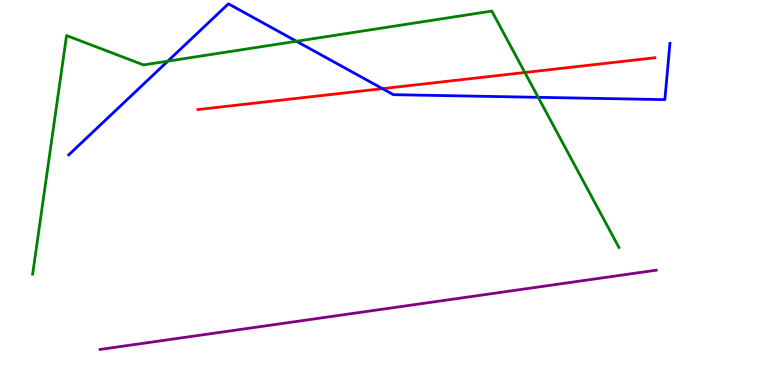[{'lines': ['blue', 'red'], 'intersections': [{'x': 4.94, 'y': 7.7}]}, {'lines': ['green', 'red'], 'intersections': [{'x': 6.77, 'y': 8.12}]}, {'lines': ['purple', 'red'], 'intersections': []}, {'lines': ['blue', 'green'], 'intersections': [{'x': 2.17, 'y': 8.41}, {'x': 3.83, 'y': 8.93}, {'x': 6.94, 'y': 7.47}]}, {'lines': ['blue', 'purple'], 'intersections': []}, {'lines': ['green', 'purple'], 'intersections': []}]